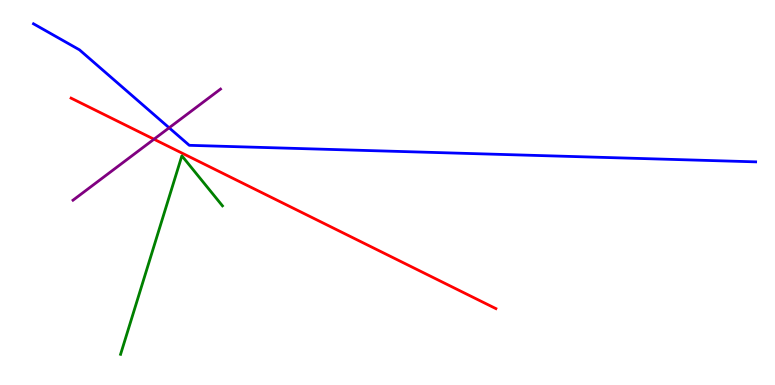[{'lines': ['blue', 'red'], 'intersections': []}, {'lines': ['green', 'red'], 'intersections': []}, {'lines': ['purple', 'red'], 'intersections': [{'x': 1.99, 'y': 6.38}]}, {'lines': ['blue', 'green'], 'intersections': []}, {'lines': ['blue', 'purple'], 'intersections': [{'x': 2.18, 'y': 6.68}]}, {'lines': ['green', 'purple'], 'intersections': []}]